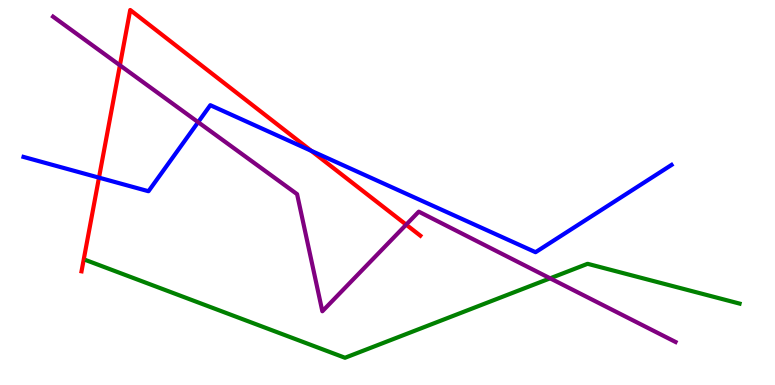[{'lines': ['blue', 'red'], 'intersections': [{'x': 1.28, 'y': 5.39}, {'x': 4.02, 'y': 6.08}]}, {'lines': ['green', 'red'], 'intersections': []}, {'lines': ['purple', 'red'], 'intersections': [{'x': 1.55, 'y': 8.3}, {'x': 5.24, 'y': 4.16}]}, {'lines': ['blue', 'green'], 'intersections': []}, {'lines': ['blue', 'purple'], 'intersections': [{'x': 2.56, 'y': 6.83}]}, {'lines': ['green', 'purple'], 'intersections': [{'x': 7.1, 'y': 2.77}]}]